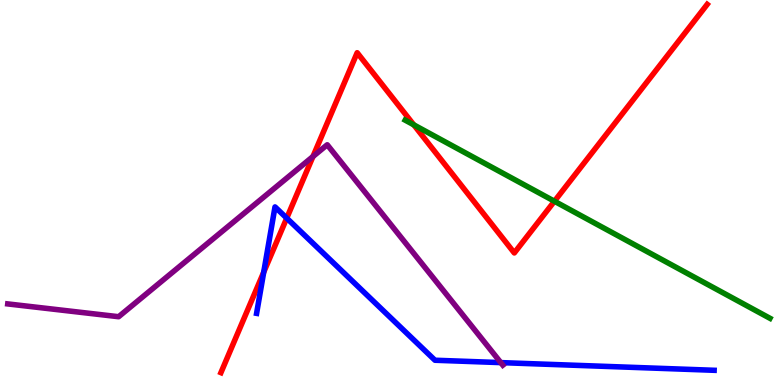[{'lines': ['blue', 'red'], 'intersections': [{'x': 3.4, 'y': 2.93}, {'x': 3.7, 'y': 4.33}]}, {'lines': ['green', 'red'], 'intersections': [{'x': 5.34, 'y': 6.76}, {'x': 7.15, 'y': 4.77}]}, {'lines': ['purple', 'red'], 'intersections': [{'x': 4.04, 'y': 5.93}]}, {'lines': ['blue', 'green'], 'intersections': []}, {'lines': ['blue', 'purple'], 'intersections': [{'x': 6.46, 'y': 0.582}]}, {'lines': ['green', 'purple'], 'intersections': []}]